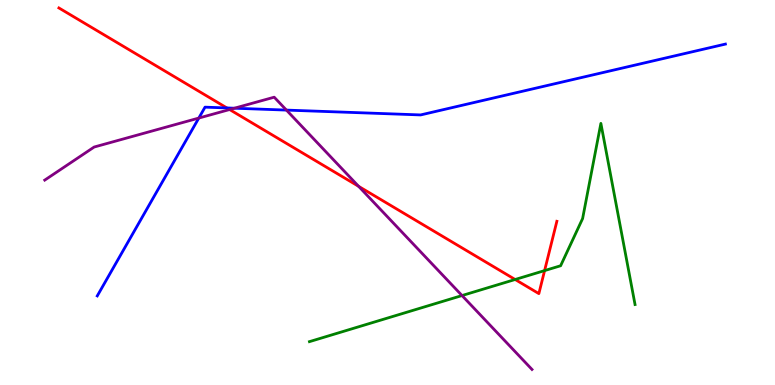[{'lines': ['blue', 'red'], 'intersections': [{'x': 2.93, 'y': 7.2}]}, {'lines': ['green', 'red'], 'intersections': [{'x': 6.65, 'y': 2.74}, {'x': 7.03, 'y': 2.97}]}, {'lines': ['purple', 'red'], 'intersections': [{'x': 2.96, 'y': 7.15}, {'x': 4.63, 'y': 5.16}]}, {'lines': ['blue', 'green'], 'intersections': []}, {'lines': ['blue', 'purple'], 'intersections': [{'x': 2.57, 'y': 6.93}, {'x': 3.02, 'y': 7.19}, {'x': 3.7, 'y': 7.14}]}, {'lines': ['green', 'purple'], 'intersections': [{'x': 5.96, 'y': 2.32}]}]